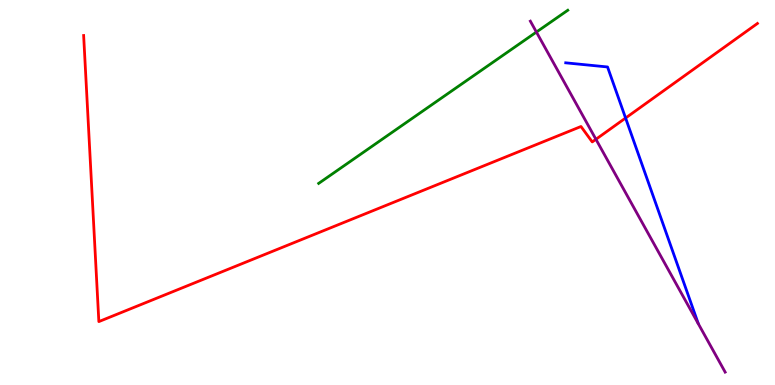[{'lines': ['blue', 'red'], 'intersections': [{'x': 8.07, 'y': 6.93}]}, {'lines': ['green', 'red'], 'intersections': []}, {'lines': ['purple', 'red'], 'intersections': [{'x': 7.69, 'y': 6.38}]}, {'lines': ['blue', 'green'], 'intersections': []}, {'lines': ['blue', 'purple'], 'intersections': []}, {'lines': ['green', 'purple'], 'intersections': [{'x': 6.92, 'y': 9.17}]}]